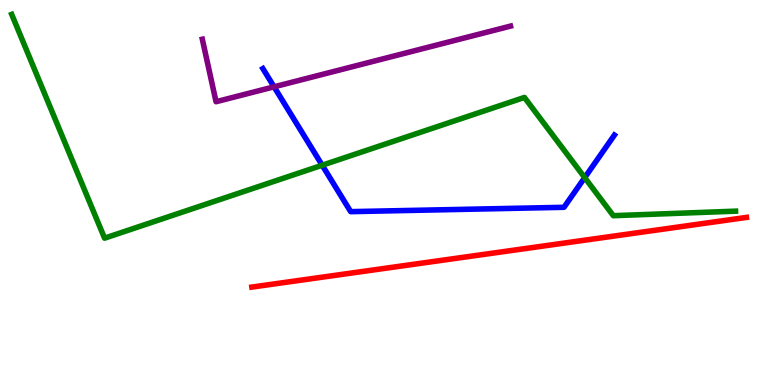[{'lines': ['blue', 'red'], 'intersections': []}, {'lines': ['green', 'red'], 'intersections': []}, {'lines': ['purple', 'red'], 'intersections': []}, {'lines': ['blue', 'green'], 'intersections': [{'x': 4.16, 'y': 5.71}, {'x': 7.54, 'y': 5.39}]}, {'lines': ['blue', 'purple'], 'intersections': [{'x': 3.54, 'y': 7.74}]}, {'lines': ['green', 'purple'], 'intersections': []}]